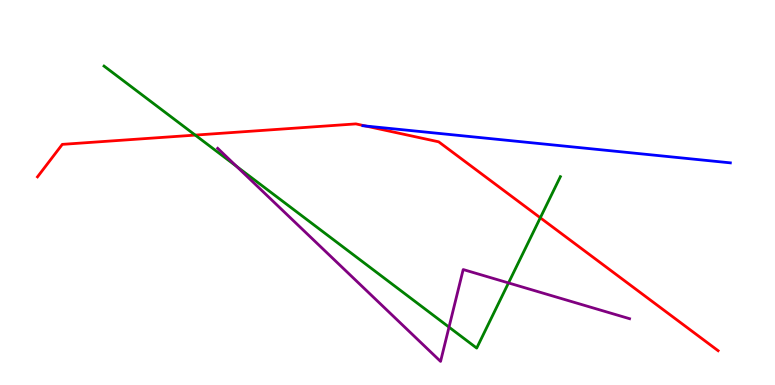[{'lines': ['blue', 'red'], 'intersections': [{'x': 4.72, 'y': 6.73}]}, {'lines': ['green', 'red'], 'intersections': [{'x': 2.52, 'y': 6.49}, {'x': 6.97, 'y': 4.34}]}, {'lines': ['purple', 'red'], 'intersections': []}, {'lines': ['blue', 'green'], 'intersections': []}, {'lines': ['blue', 'purple'], 'intersections': []}, {'lines': ['green', 'purple'], 'intersections': [{'x': 3.05, 'y': 5.68}, {'x': 5.79, 'y': 1.5}, {'x': 6.56, 'y': 2.65}]}]